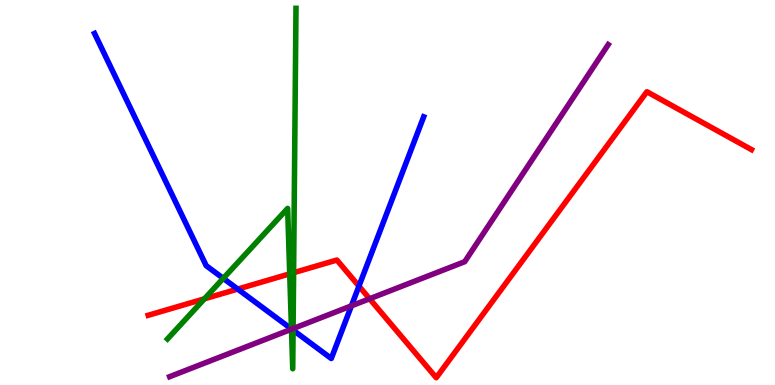[{'lines': ['blue', 'red'], 'intersections': [{'x': 3.07, 'y': 2.49}, {'x': 4.63, 'y': 2.57}]}, {'lines': ['green', 'red'], 'intersections': [{'x': 2.64, 'y': 2.24}, {'x': 3.74, 'y': 2.89}, {'x': 3.79, 'y': 2.92}]}, {'lines': ['purple', 'red'], 'intersections': [{'x': 4.77, 'y': 2.24}]}, {'lines': ['blue', 'green'], 'intersections': [{'x': 2.88, 'y': 2.77}, {'x': 3.76, 'y': 1.46}, {'x': 3.78, 'y': 1.42}]}, {'lines': ['blue', 'purple'], 'intersections': [{'x': 3.76, 'y': 1.45}, {'x': 4.53, 'y': 2.06}]}, {'lines': ['green', 'purple'], 'intersections': [{'x': 3.76, 'y': 1.45}, {'x': 3.78, 'y': 1.47}]}]